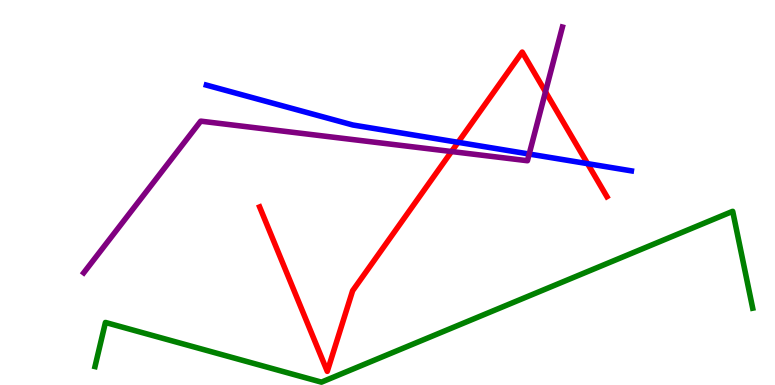[{'lines': ['blue', 'red'], 'intersections': [{'x': 5.91, 'y': 6.3}, {'x': 7.58, 'y': 5.75}]}, {'lines': ['green', 'red'], 'intersections': []}, {'lines': ['purple', 'red'], 'intersections': [{'x': 5.83, 'y': 6.06}, {'x': 7.04, 'y': 7.62}]}, {'lines': ['blue', 'green'], 'intersections': []}, {'lines': ['blue', 'purple'], 'intersections': [{'x': 6.83, 'y': 6.0}]}, {'lines': ['green', 'purple'], 'intersections': []}]